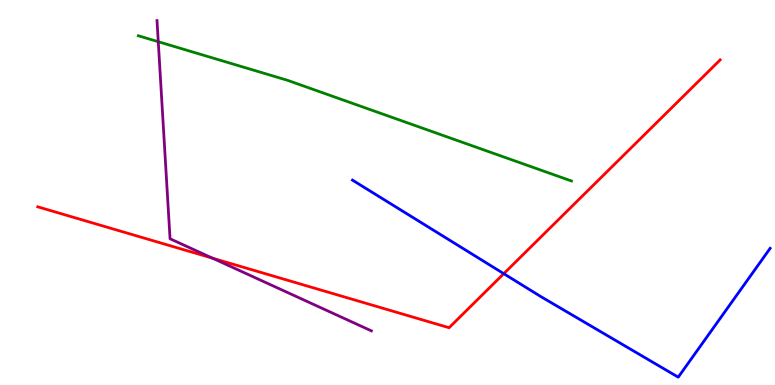[{'lines': ['blue', 'red'], 'intersections': [{'x': 6.5, 'y': 2.89}]}, {'lines': ['green', 'red'], 'intersections': []}, {'lines': ['purple', 'red'], 'intersections': [{'x': 2.74, 'y': 3.29}]}, {'lines': ['blue', 'green'], 'intersections': []}, {'lines': ['blue', 'purple'], 'intersections': []}, {'lines': ['green', 'purple'], 'intersections': [{'x': 2.04, 'y': 8.92}]}]